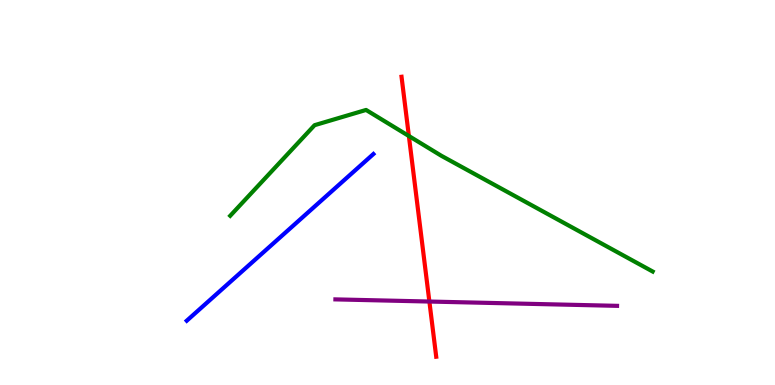[{'lines': ['blue', 'red'], 'intersections': []}, {'lines': ['green', 'red'], 'intersections': [{'x': 5.28, 'y': 6.47}]}, {'lines': ['purple', 'red'], 'intersections': [{'x': 5.54, 'y': 2.17}]}, {'lines': ['blue', 'green'], 'intersections': []}, {'lines': ['blue', 'purple'], 'intersections': []}, {'lines': ['green', 'purple'], 'intersections': []}]